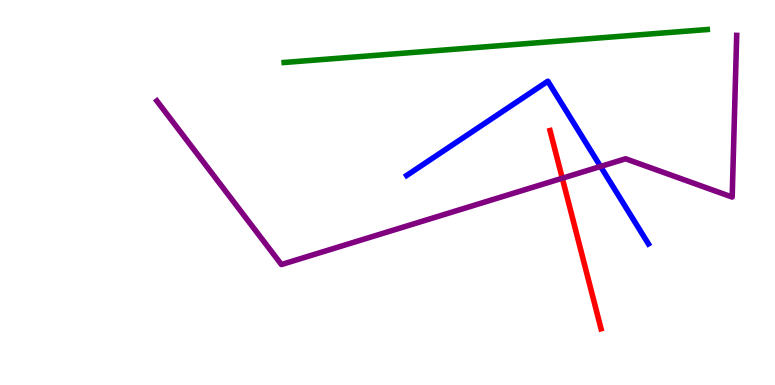[{'lines': ['blue', 'red'], 'intersections': []}, {'lines': ['green', 'red'], 'intersections': []}, {'lines': ['purple', 'red'], 'intersections': [{'x': 7.26, 'y': 5.37}]}, {'lines': ['blue', 'green'], 'intersections': []}, {'lines': ['blue', 'purple'], 'intersections': [{'x': 7.75, 'y': 5.68}]}, {'lines': ['green', 'purple'], 'intersections': []}]